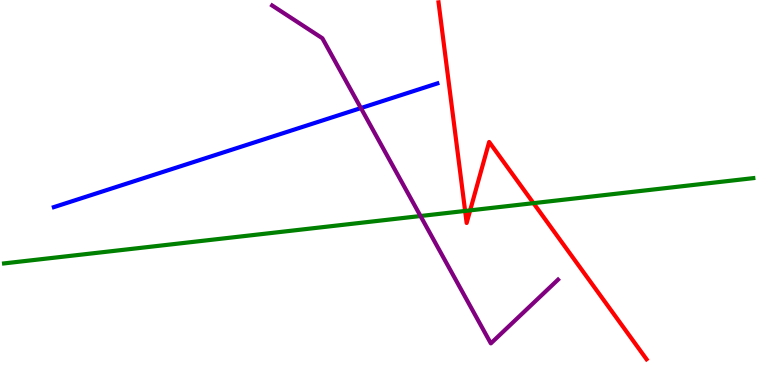[{'lines': ['blue', 'red'], 'intersections': []}, {'lines': ['green', 'red'], 'intersections': [{'x': 6.0, 'y': 4.52}, {'x': 6.07, 'y': 4.54}, {'x': 6.88, 'y': 4.72}]}, {'lines': ['purple', 'red'], 'intersections': []}, {'lines': ['blue', 'green'], 'intersections': []}, {'lines': ['blue', 'purple'], 'intersections': [{'x': 4.66, 'y': 7.19}]}, {'lines': ['green', 'purple'], 'intersections': [{'x': 5.43, 'y': 4.39}]}]